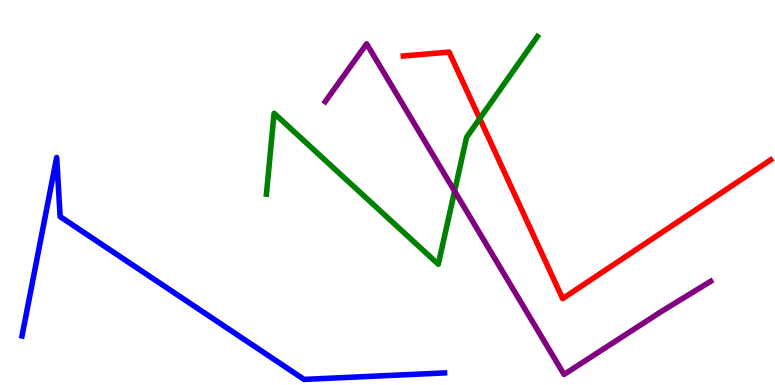[{'lines': ['blue', 'red'], 'intersections': []}, {'lines': ['green', 'red'], 'intersections': [{'x': 6.19, 'y': 6.92}]}, {'lines': ['purple', 'red'], 'intersections': []}, {'lines': ['blue', 'green'], 'intersections': []}, {'lines': ['blue', 'purple'], 'intersections': []}, {'lines': ['green', 'purple'], 'intersections': [{'x': 5.87, 'y': 5.04}]}]